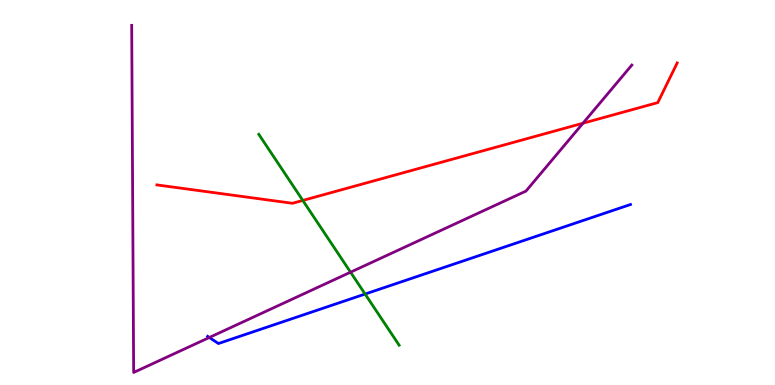[{'lines': ['blue', 'red'], 'intersections': []}, {'lines': ['green', 'red'], 'intersections': [{'x': 3.91, 'y': 4.79}]}, {'lines': ['purple', 'red'], 'intersections': [{'x': 7.52, 'y': 6.8}]}, {'lines': ['blue', 'green'], 'intersections': [{'x': 4.71, 'y': 2.36}]}, {'lines': ['blue', 'purple'], 'intersections': [{'x': 2.7, 'y': 1.23}]}, {'lines': ['green', 'purple'], 'intersections': [{'x': 4.52, 'y': 2.93}]}]